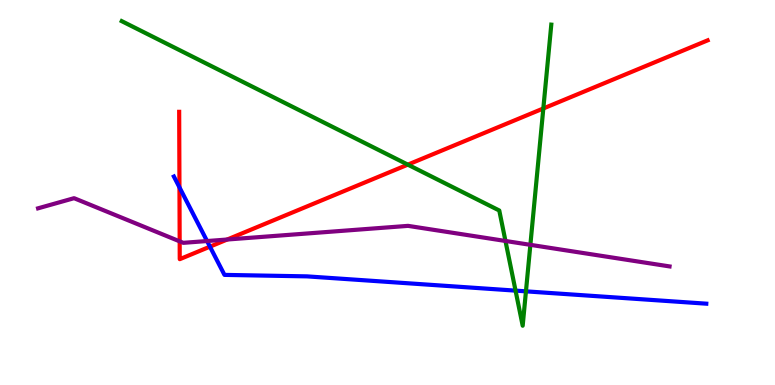[{'lines': ['blue', 'red'], 'intersections': [{'x': 2.32, 'y': 5.13}, {'x': 2.71, 'y': 3.59}]}, {'lines': ['green', 'red'], 'intersections': [{'x': 5.26, 'y': 5.72}, {'x': 7.01, 'y': 7.18}]}, {'lines': ['purple', 'red'], 'intersections': [{'x': 2.32, 'y': 3.73}, {'x': 2.93, 'y': 3.78}]}, {'lines': ['blue', 'green'], 'intersections': [{'x': 6.65, 'y': 2.45}, {'x': 6.79, 'y': 2.43}]}, {'lines': ['blue', 'purple'], 'intersections': [{'x': 2.67, 'y': 3.74}]}, {'lines': ['green', 'purple'], 'intersections': [{'x': 6.52, 'y': 3.74}, {'x': 6.84, 'y': 3.64}]}]